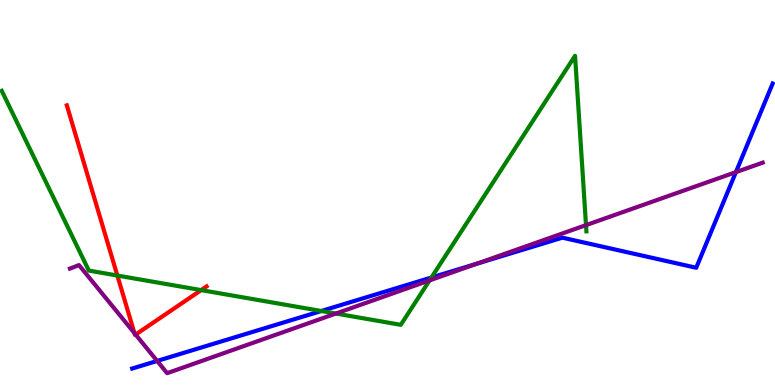[{'lines': ['blue', 'red'], 'intersections': []}, {'lines': ['green', 'red'], 'intersections': [{'x': 1.51, 'y': 2.84}, {'x': 2.6, 'y': 2.46}]}, {'lines': ['purple', 'red'], 'intersections': [{'x': 1.73, 'y': 1.35}, {'x': 1.75, 'y': 1.31}]}, {'lines': ['blue', 'green'], 'intersections': [{'x': 4.15, 'y': 1.92}, {'x': 5.57, 'y': 2.79}]}, {'lines': ['blue', 'purple'], 'intersections': [{'x': 2.03, 'y': 0.625}, {'x': 6.15, 'y': 3.15}, {'x': 9.5, 'y': 5.53}]}, {'lines': ['green', 'purple'], 'intersections': [{'x': 4.33, 'y': 1.86}, {'x': 5.54, 'y': 2.72}, {'x': 7.56, 'y': 4.15}]}]